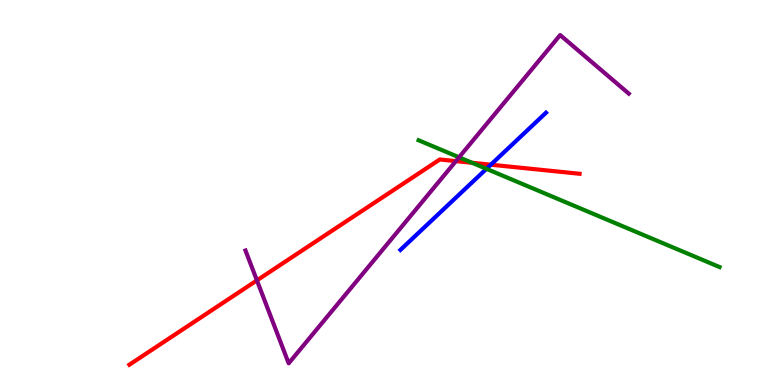[{'lines': ['blue', 'red'], 'intersections': [{'x': 6.33, 'y': 5.72}]}, {'lines': ['green', 'red'], 'intersections': [{'x': 6.09, 'y': 5.77}]}, {'lines': ['purple', 'red'], 'intersections': [{'x': 3.32, 'y': 2.72}, {'x': 5.88, 'y': 5.81}]}, {'lines': ['blue', 'green'], 'intersections': [{'x': 6.28, 'y': 5.61}]}, {'lines': ['blue', 'purple'], 'intersections': []}, {'lines': ['green', 'purple'], 'intersections': [{'x': 5.92, 'y': 5.91}]}]